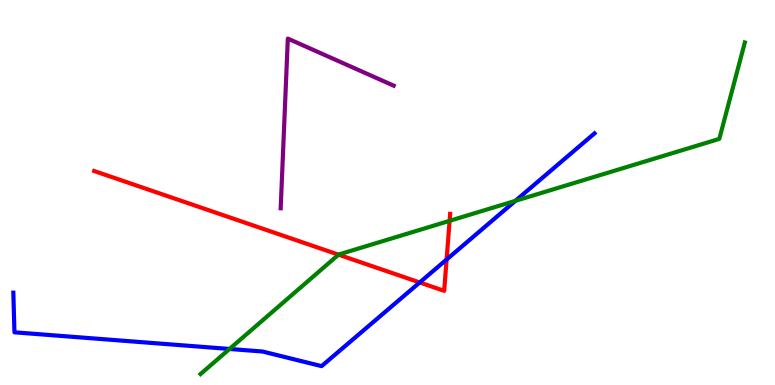[{'lines': ['blue', 'red'], 'intersections': [{'x': 5.42, 'y': 2.66}, {'x': 5.76, 'y': 3.26}]}, {'lines': ['green', 'red'], 'intersections': [{'x': 4.37, 'y': 3.39}, {'x': 5.8, 'y': 4.26}]}, {'lines': ['purple', 'red'], 'intersections': []}, {'lines': ['blue', 'green'], 'intersections': [{'x': 2.96, 'y': 0.936}, {'x': 6.65, 'y': 4.78}]}, {'lines': ['blue', 'purple'], 'intersections': []}, {'lines': ['green', 'purple'], 'intersections': []}]